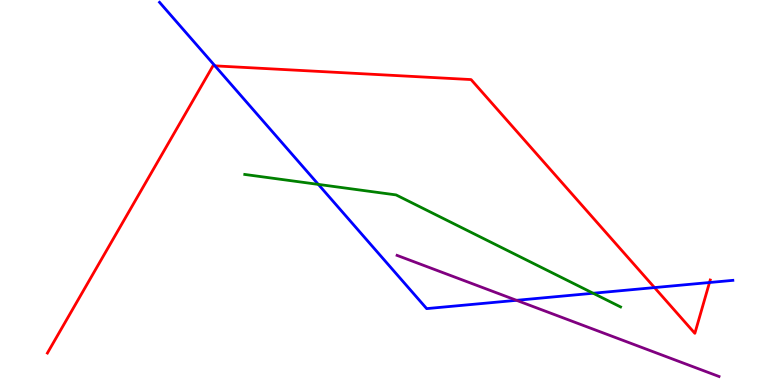[{'lines': ['blue', 'red'], 'intersections': [{'x': 2.77, 'y': 8.29}, {'x': 8.45, 'y': 2.53}, {'x': 9.15, 'y': 2.66}]}, {'lines': ['green', 'red'], 'intersections': []}, {'lines': ['purple', 'red'], 'intersections': []}, {'lines': ['blue', 'green'], 'intersections': [{'x': 4.11, 'y': 5.21}, {'x': 7.65, 'y': 2.38}]}, {'lines': ['blue', 'purple'], 'intersections': [{'x': 6.66, 'y': 2.2}]}, {'lines': ['green', 'purple'], 'intersections': []}]